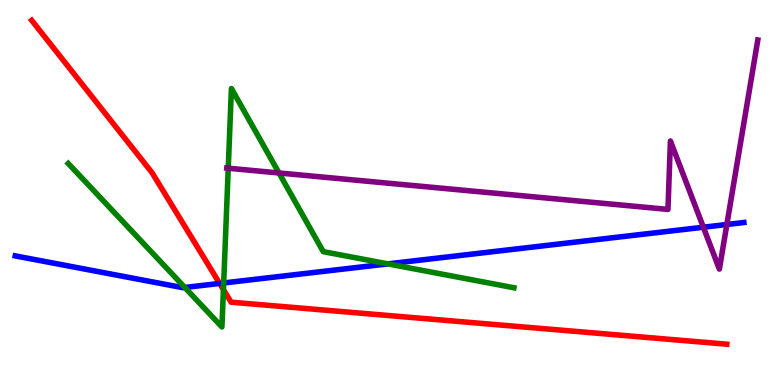[{'lines': ['blue', 'red'], 'intersections': [{'x': 2.83, 'y': 2.64}]}, {'lines': ['green', 'red'], 'intersections': [{'x': 2.88, 'y': 2.48}]}, {'lines': ['purple', 'red'], 'intersections': []}, {'lines': ['blue', 'green'], 'intersections': [{'x': 2.38, 'y': 2.53}, {'x': 2.89, 'y': 2.65}, {'x': 5.0, 'y': 3.15}]}, {'lines': ['blue', 'purple'], 'intersections': [{'x': 9.08, 'y': 4.1}, {'x': 9.38, 'y': 4.17}]}, {'lines': ['green', 'purple'], 'intersections': [{'x': 2.95, 'y': 5.63}, {'x': 3.6, 'y': 5.51}]}]